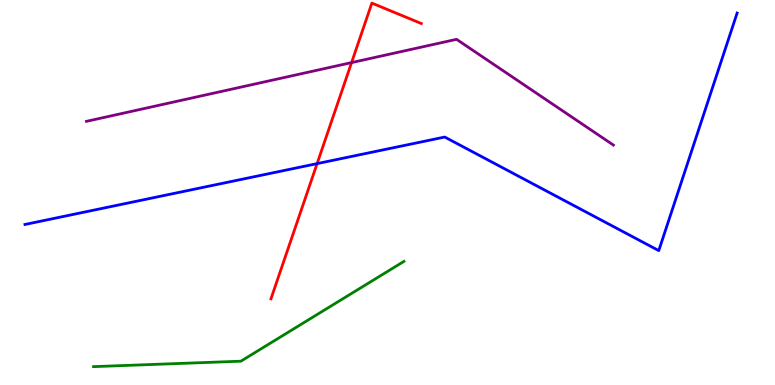[{'lines': ['blue', 'red'], 'intersections': [{'x': 4.09, 'y': 5.75}]}, {'lines': ['green', 'red'], 'intersections': []}, {'lines': ['purple', 'red'], 'intersections': [{'x': 4.54, 'y': 8.37}]}, {'lines': ['blue', 'green'], 'intersections': []}, {'lines': ['blue', 'purple'], 'intersections': []}, {'lines': ['green', 'purple'], 'intersections': []}]